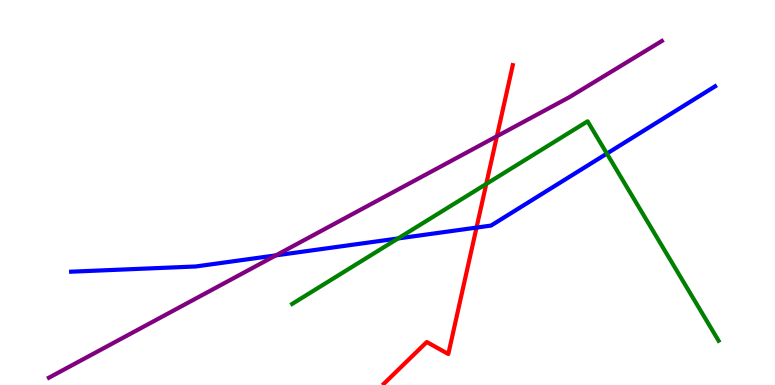[{'lines': ['blue', 'red'], 'intersections': [{'x': 6.15, 'y': 4.09}]}, {'lines': ['green', 'red'], 'intersections': [{'x': 6.27, 'y': 5.22}]}, {'lines': ['purple', 'red'], 'intersections': [{'x': 6.41, 'y': 6.46}]}, {'lines': ['blue', 'green'], 'intersections': [{'x': 5.14, 'y': 3.81}, {'x': 7.83, 'y': 6.01}]}, {'lines': ['blue', 'purple'], 'intersections': [{'x': 3.56, 'y': 3.37}]}, {'lines': ['green', 'purple'], 'intersections': []}]